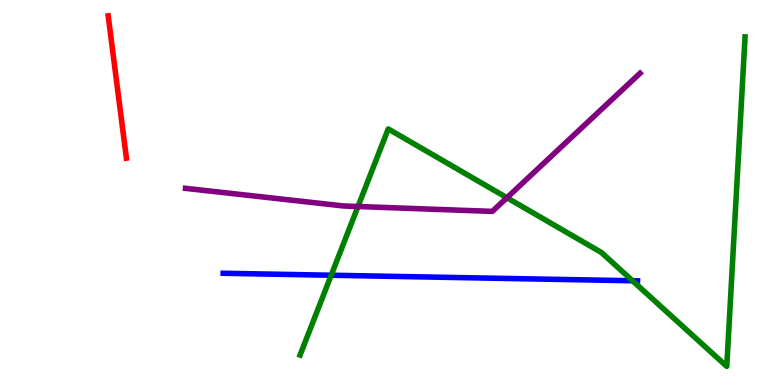[{'lines': ['blue', 'red'], 'intersections': []}, {'lines': ['green', 'red'], 'intersections': []}, {'lines': ['purple', 'red'], 'intersections': []}, {'lines': ['blue', 'green'], 'intersections': [{'x': 4.27, 'y': 2.85}, {'x': 8.16, 'y': 2.71}]}, {'lines': ['blue', 'purple'], 'intersections': []}, {'lines': ['green', 'purple'], 'intersections': [{'x': 4.62, 'y': 4.64}, {'x': 6.54, 'y': 4.86}]}]